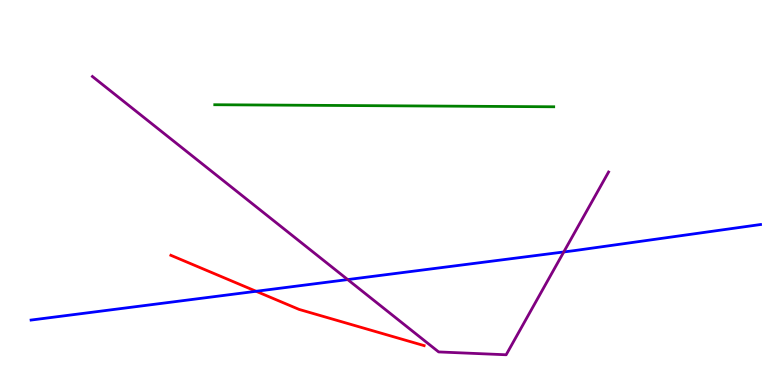[{'lines': ['blue', 'red'], 'intersections': [{'x': 3.3, 'y': 2.43}]}, {'lines': ['green', 'red'], 'intersections': []}, {'lines': ['purple', 'red'], 'intersections': []}, {'lines': ['blue', 'green'], 'intersections': []}, {'lines': ['blue', 'purple'], 'intersections': [{'x': 4.49, 'y': 2.74}, {'x': 7.27, 'y': 3.46}]}, {'lines': ['green', 'purple'], 'intersections': []}]